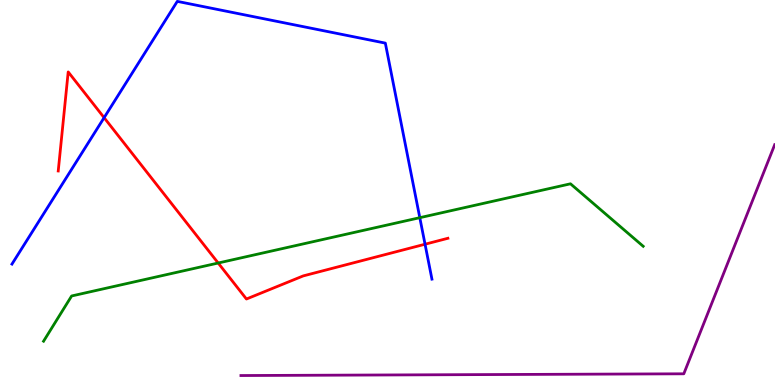[{'lines': ['blue', 'red'], 'intersections': [{'x': 1.34, 'y': 6.94}, {'x': 5.48, 'y': 3.66}]}, {'lines': ['green', 'red'], 'intersections': [{'x': 2.82, 'y': 3.17}]}, {'lines': ['purple', 'red'], 'intersections': []}, {'lines': ['blue', 'green'], 'intersections': [{'x': 5.42, 'y': 4.35}]}, {'lines': ['blue', 'purple'], 'intersections': []}, {'lines': ['green', 'purple'], 'intersections': []}]